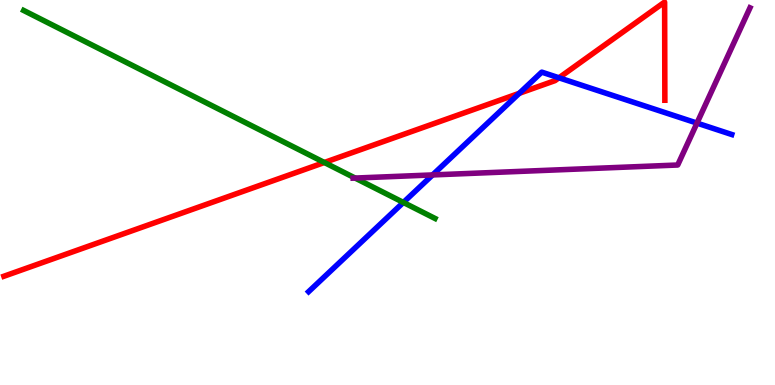[{'lines': ['blue', 'red'], 'intersections': [{'x': 6.7, 'y': 7.58}, {'x': 7.21, 'y': 7.98}]}, {'lines': ['green', 'red'], 'intersections': [{'x': 4.19, 'y': 5.78}]}, {'lines': ['purple', 'red'], 'intersections': []}, {'lines': ['blue', 'green'], 'intersections': [{'x': 5.2, 'y': 4.74}]}, {'lines': ['blue', 'purple'], 'intersections': [{'x': 5.58, 'y': 5.46}, {'x': 8.99, 'y': 6.8}]}, {'lines': ['green', 'purple'], 'intersections': [{'x': 4.58, 'y': 5.38}]}]